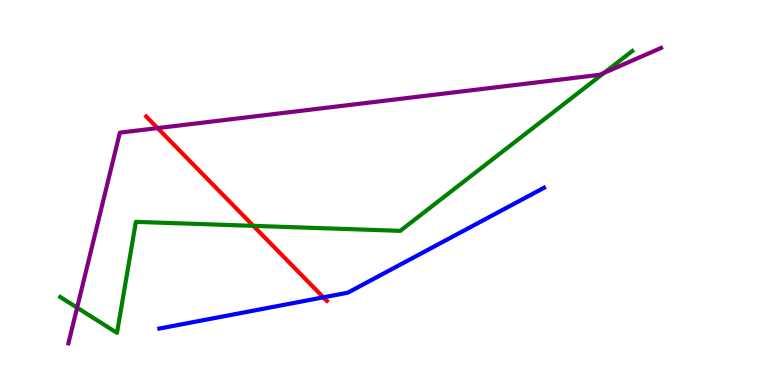[{'lines': ['blue', 'red'], 'intersections': [{'x': 4.17, 'y': 2.28}]}, {'lines': ['green', 'red'], 'intersections': [{'x': 3.27, 'y': 4.13}]}, {'lines': ['purple', 'red'], 'intersections': [{'x': 2.03, 'y': 6.67}]}, {'lines': ['blue', 'green'], 'intersections': []}, {'lines': ['blue', 'purple'], 'intersections': []}, {'lines': ['green', 'purple'], 'intersections': [{'x': 0.995, 'y': 2.01}, {'x': 7.79, 'y': 8.11}]}]